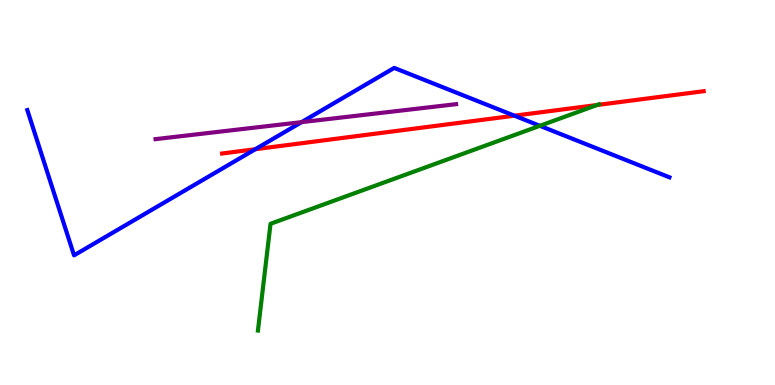[{'lines': ['blue', 'red'], 'intersections': [{'x': 3.29, 'y': 6.12}, {'x': 6.64, 'y': 6.99}]}, {'lines': ['green', 'red'], 'intersections': [{'x': 7.7, 'y': 7.27}]}, {'lines': ['purple', 'red'], 'intersections': []}, {'lines': ['blue', 'green'], 'intersections': [{'x': 6.97, 'y': 6.73}]}, {'lines': ['blue', 'purple'], 'intersections': [{'x': 3.89, 'y': 6.83}]}, {'lines': ['green', 'purple'], 'intersections': []}]